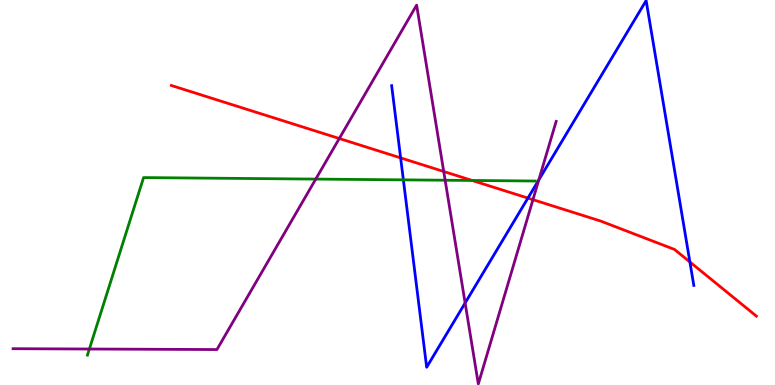[{'lines': ['blue', 'red'], 'intersections': [{'x': 5.17, 'y': 5.9}, {'x': 6.81, 'y': 4.85}, {'x': 8.9, 'y': 3.2}]}, {'lines': ['green', 'red'], 'intersections': [{'x': 6.09, 'y': 5.31}]}, {'lines': ['purple', 'red'], 'intersections': [{'x': 4.38, 'y': 6.4}, {'x': 5.73, 'y': 5.55}, {'x': 6.88, 'y': 4.81}]}, {'lines': ['blue', 'green'], 'intersections': [{'x': 5.2, 'y': 5.33}]}, {'lines': ['blue', 'purple'], 'intersections': [{'x': 6.0, 'y': 2.13}, {'x': 6.95, 'y': 5.33}]}, {'lines': ['green', 'purple'], 'intersections': [{'x': 1.15, 'y': 0.935}, {'x': 4.07, 'y': 5.35}, {'x': 5.74, 'y': 5.32}]}]